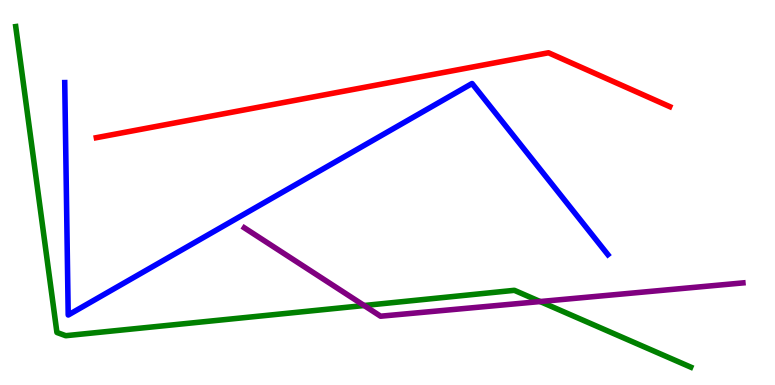[{'lines': ['blue', 'red'], 'intersections': []}, {'lines': ['green', 'red'], 'intersections': []}, {'lines': ['purple', 'red'], 'intersections': []}, {'lines': ['blue', 'green'], 'intersections': []}, {'lines': ['blue', 'purple'], 'intersections': []}, {'lines': ['green', 'purple'], 'intersections': [{'x': 4.7, 'y': 2.06}, {'x': 6.97, 'y': 2.17}]}]